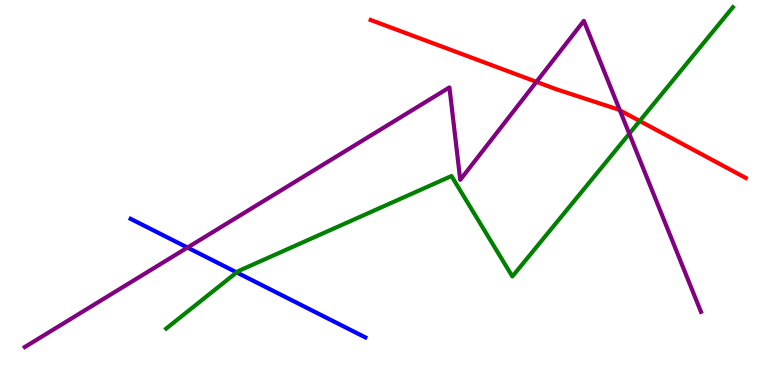[{'lines': ['blue', 'red'], 'intersections': []}, {'lines': ['green', 'red'], 'intersections': [{'x': 8.25, 'y': 6.86}]}, {'lines': ['purple', 'red'], 'intersections': [{'x': 6.92, 'y': 7.87}, {'x': 8.0, 'y': 7.13}]}, {'lines': ['blue', 'green'], 'intersections': [{'x': 3.05, 'y': 2.92}]}, {'lines': ['blue', 'purple'], 'intersections': [{'x': 2.42, 'y': 3.57}]}, {'lines': ['green', 'purple'], 'intersections': [{'x': 8.12, 'y': 6.53}]}]